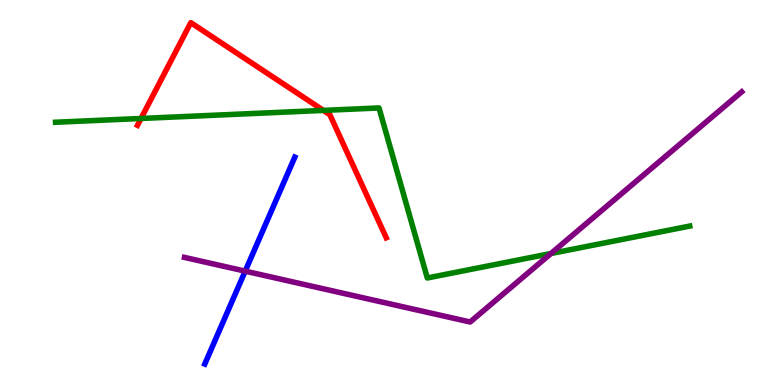[{'lines': ['blue', 'red'], 'intersections': []}, {'lines': ['green', 'red'], 'intersections': [{'x': 1.82, 'y': 6.92}, {'x': 4.17, 'y': 7.13}]}, {'lines': ['purple', 'red'], 'intersections': []}, {'lines': ['blue', 'green'], 'intersections': []}, {'lines': ['blue', 'purple'], 'intersections': [{'x': 3.16, 'y': 2.96}]}, {'lines': ['green', 'purple'], 'intersections': [{'x': 7.11, 'y': 3.41}]}]